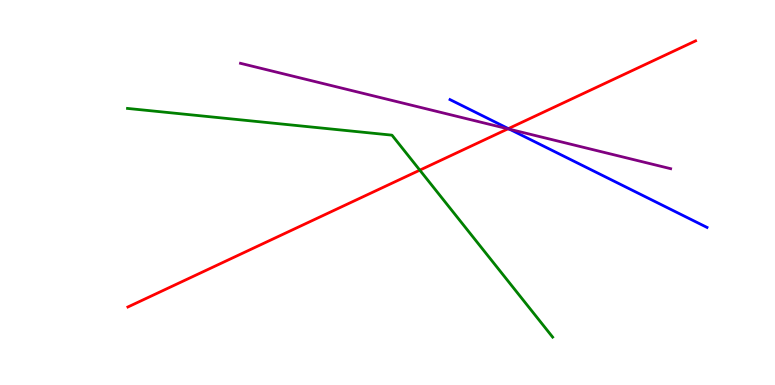[{'lines': ['blue', 'red'], 'intersections': [{'x': 6.56, 'y': 6.66}]}, {'lines': ['green', 'red'], 'intersections': [{'x': 5.42, 'y': 5.58}]}, {'lines': ['purple', 'red'], 'intersections': [{'x': 6.55, 'y': 6.65}]}, {'lines': ['blue', 'green'], 'intersections': []}, {'lines': ['blue', 'purple'], 'intersections': [{'x': 6.58, 'y': 6.64}]}, {'lines': ['green', 'purple'], 'intersections': []}]